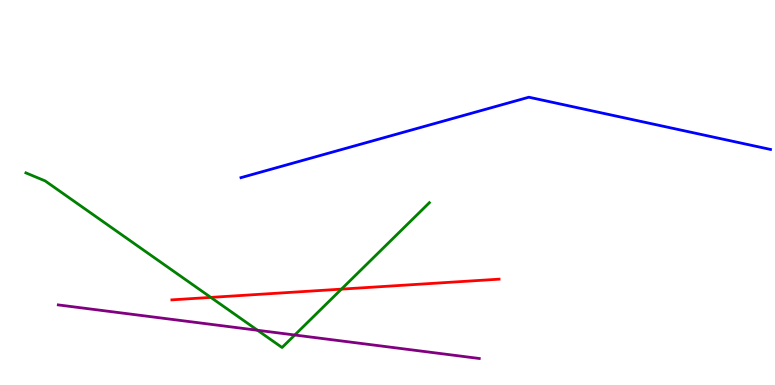[{'lines': ['blue', 'red'], 'intersections': []}, {'lines': ['green', 'red'], 'intersections': [{'x': 2.72, 'y': 2.28}, {'x': 4.41, 'y': 2.49}]}, {'lines': ['purple', 'red'], 'intersections': []}, {'lines': ['blue', 'green'], 'intersections': []}, {'lines': ['blue', 'purple'], 'intersections': []}, {'lines': ['green', 'purple'], 'intersections': [{'x': 3.32, 'y': 1.42}, {'x': 3.8, 'y': 1.3}]}]